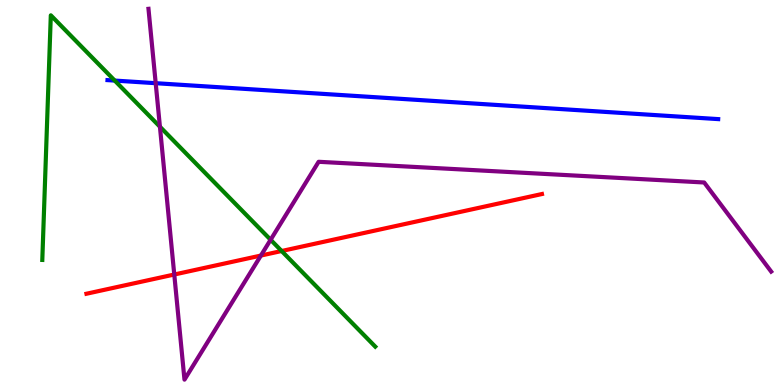[{'lines': ['blue', 'red'], 'intersections': []}, {'lines': ['green', 'red'], 'intersections': [{'x': 3.63, 'y': 3.48}]}, {'lines': ['purple', 'red'], 'intersections': [{'x': 2.25, 'y': 2.87}, {'x': 3.37, 'y': 3.36}]}, {'lines': ['blue', 'green'], 'intersections': [{'x': 1.48, 'y': 7.91}]}, {'lines': ['blue', 'purple'], 'intersections': [{'x': 2.01, 'y': 7.84}]}, {'lines': ['green', 'purple'], 'intersections': [{'x': 2.06, 'y': 6.71}, {'x': 3.49, 'y': 3.77}]}]